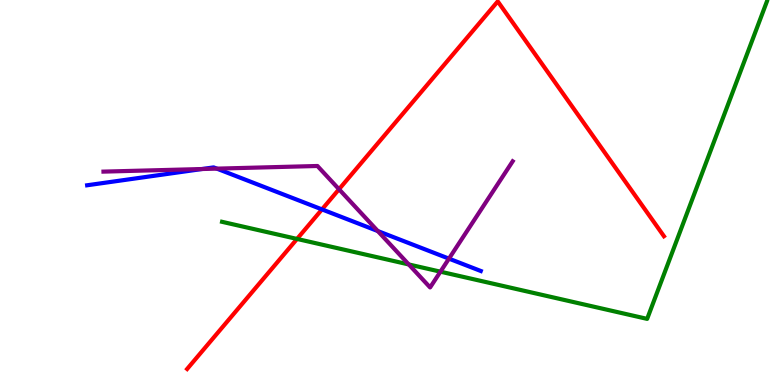[{'lines': ['blue', 'red'], 'intersections': [{'x': 4.15, 'y': 4.56}]}, {'lines': ['green', 'red'], 'intersections': [{'x': 3.83, 'y': 3.79}]}, {'lines': ['purple', 'red'], 'intersections': [{'x': 4.37, 'y': 5.08}]}, {'lines': ['blue', 'green'], 'intersections': []}, {'lines': ['blue', 'purple'], 'intersections': [{'x': 2.61, 'y': 5.61}, {'x': 2.8, 'y': 5.62}, {'x': 4.87, 'y': 4.0}, {'x': 5.79, 'y': 3.28}]}, {'lines': ['green', 'purple'], 'intersections': [{'x': 5.27, 'y': 3.13}, {'x': 5.68, 'y': 2.94}]}]